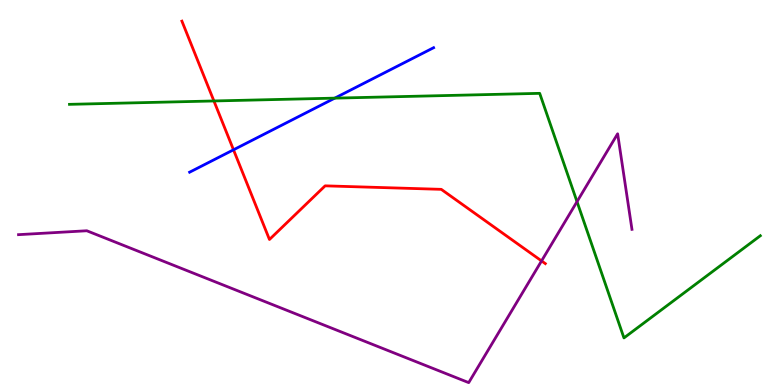[{'lines': ['blue', 'red'], 'intersections': [{'x': 3.01, 'y': 6.11}]}, {'lines': ['green', 'red'], 'intersections': [{'x': 2.76, 'y': 7.38}]}, {'lines': ['purple', 'red'], 'intersections': [{'x': 6.99, 'y': 3.22}]}, {'lines': ['blue', 'green'], 'intersections': [{'x': 4.32, 'y': 7.45}]}, {'lines': ['blue', 'purple'], 'intersections': []}, {'lines': ['green', 'purple'], 'intersections': [{'x': 7.45, 'y': 4.76}]}]